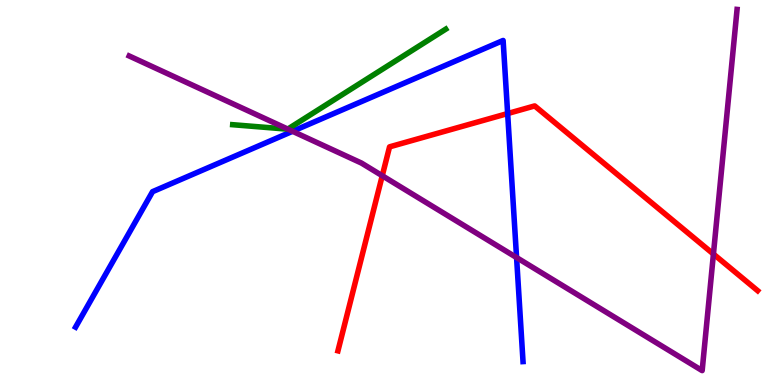[{'lines': ['blue', 'red'], 'intersections': [{'x': 6.55, 'y': 7.05}]}, {'lines': ['green', 'red'], 'intersections': []}, {'lines': ['purple', 'red'], 'intersections': [{'x': 4.93, 'y': 5.44}, {'x': 9.21, 'y': 3.4}]}, {'lines': ['blue', 'green'], 'intersections': []}, {'lines': ['blue', 'purple'], 'intersections': [{'x': 3.77, 'y': 6.59}, {'x': 6.67, 'y': 3.31}]}, {'lines': ['green', 'purple'], 'intersections': [{'x': 3.71, 'y': 6.65}]}]